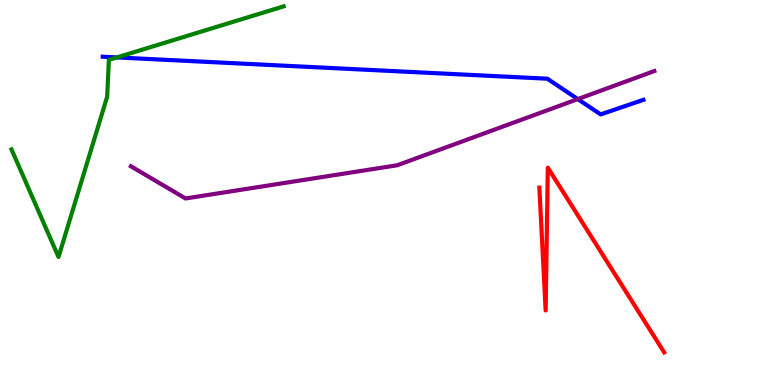[{'lines': ['blue', 'red'], 'intersections': []}, {'lines': ['green', 'red'], 'intersections': []}, {'lines': ['purple', 'red'], 'intersections': []}, {'lines': ['blue', 'green'], 'intersections': [{'x': 1.51, 'y': 8.51}]}, {'lines': ['blue', 'purple'], 'intersections': [{'x': 7.46, 'y': 7.43}]}, {'lines': ['green', 'purple'], 'intersections': []}]